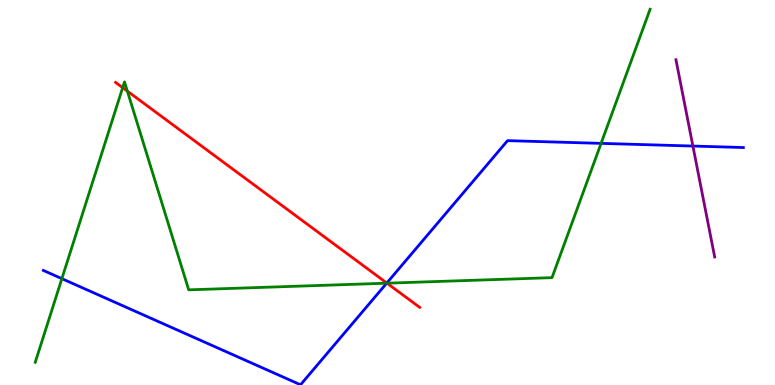[{'lines': ['blue', 'red'], 'intersections': [{'x': 4.99, 'y': 2.65}]}, {'lines': ['green', 'red'], 'intersections': [{'x': 1.58, 'y': 7.72}, {'x': 1.64, 'y': 7.63}, {'x': 4.99, 'y': 2.64}]}, {'lines': ['purple', 'red'], 'intersections': []}, {'lines': ['blue', 'green'], 'intersections': [{'x': 0.798, 'y': 2.76}, {'x': 4.99, 'y': 2.64}, {'x': 7.76, 'y': 6.28}]}, {'lines': ['blue', 'purple'], 'intersections': [{'x': 8.94, 'y': 6.21}]}, {'lines': ['green', 'purple'], 'intersections': []}]